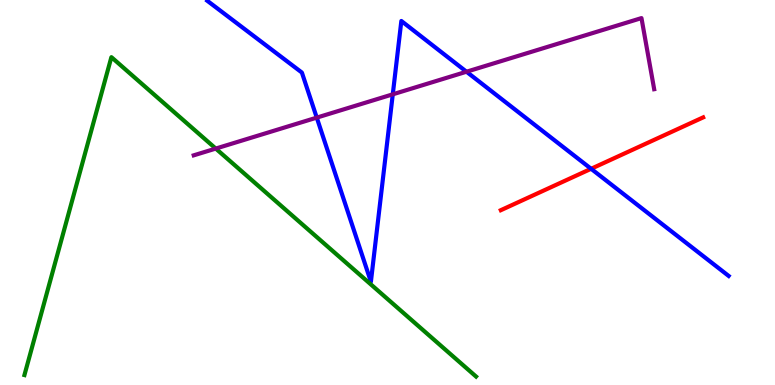[{'lines': ['blue', 'red'], 'intersections': [{'x': 7.63, 'y': 5.62}]}, {'lines': ['green', 'red'], 'intersections': []}, {'lines': ['purple', 'red'], 'intersections': []}, {'lines': ['blue', 'green'], 'intersections': []}, {'lines': ['blue', 'purple'], 'intersections': [{'x': 4.09, 'y': 6.94}, {'x': 5.07, 'y': 7.55}, {'x': 6.02, 'y': 8.14}]}, {'lines': ['green', 'purple'], 'intersections': [{'x': 2.78, 'y': 6.14}]}]